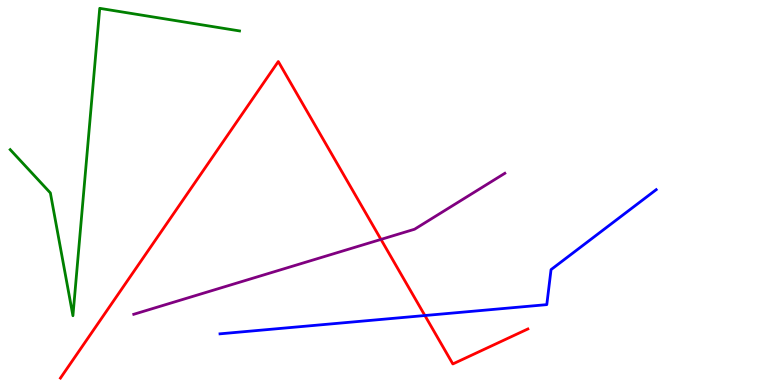[{'lines': ['blue', 'red'], 'intersections': [{'x': 5.48, 'y': 1.8}]}, {'lines': ['green', 'red'], 'intersections': []}, {'lines': ['purple', 'red'], 'intersections': [{'x': 4.92, 'y': 3.78}]}, {'lines': ['blue', 'green'], 'intersections': []}, {'lines': ['blue', 'purple'], 'intersections': []}, {'lines': ['green', 'purple'], 'intersections': []}]